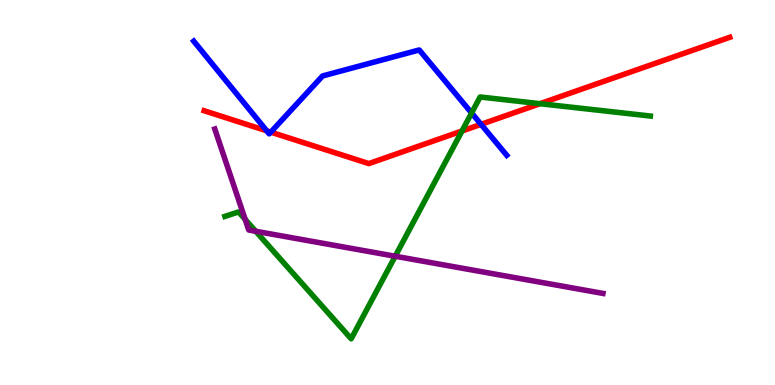[{'lines': ['blue', 'red'], 'intersections': [{'x': 3.44, 'y': 6.6}, {'x': 3.49, 'y': 6.57}, {'x': 6.21, 'y': 6.77}]}, {'lines': ['green', 'red'], 'intersections': [{'x': 5.96, 'y': 6.6}, {'x': 6.97, 'y': 7.31}]}, {'lines': ['purple', 'red'], 'intersections': []}, {'lines': ['blue', 'green'], 'intersections': [{'x': 6.09, 'y': 7.07}]}, {'lines': ['blue', 'purple'], 'intersections': []}, {'lines': ['green', 'purple'], 'intersections': [{'x': 3.16, 'y': 4.3}, {'x': 3.3, 'y': 3.99}, {'x': 5.1, 'y': 3.34}]}]